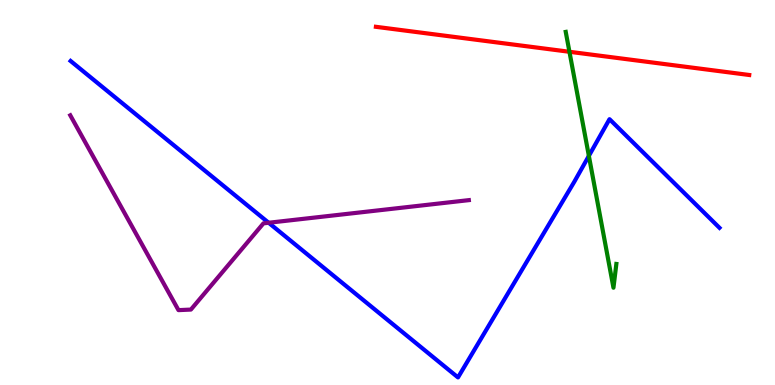[{'lines': ['blue', 'red'], 'intersections': []}, {'lines': ['green', 'red'], 'intersections': [{'x': 7.35, 'y': 8.65}]}, {'lines': ['purple', 'red'], 'intersections': []}, {'lines': ['blue', 'green'], 'intersections': [{'x': 7.6, 'y': 5.95}]}, {'lines': ['blue', 'purple'], 'intersections': [{'x': 3.47, 'y': 4.21}]}, {'lines': ['green', 'purple'], 'intersections': []}]